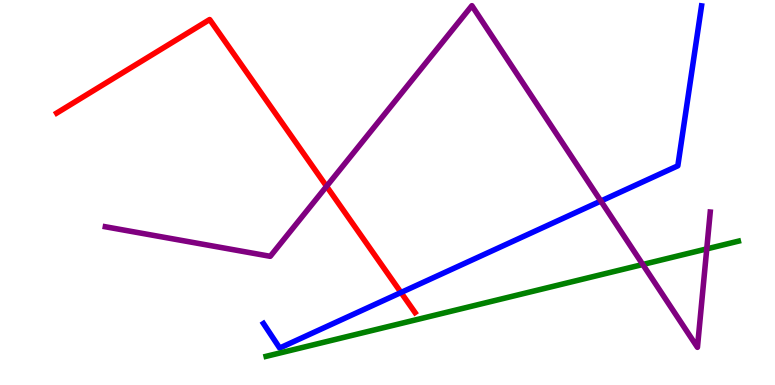[{'lines': ['blue', 'red'], 'intersections': [{'x': 5.17, 'y': 2.4}]}, {'lines': ['green', 'red'], 'intersections': []}, {'lines': ['purple', 'red'], 'intersections': [{'x': 4.21, 'y': 5.16}]}, {'lines': ['blue', 'green'], 'intersections': []}, {'lines': ['blue', 'purple'], 'intersections': [{'x': 7.75, 'y': 4.78}]}, {'lines': ['green', 'purple'], 'intersections': [{'x': 8.29, 'y': 3.13}, {'x': 9.12, 'y': 3.54}]}]